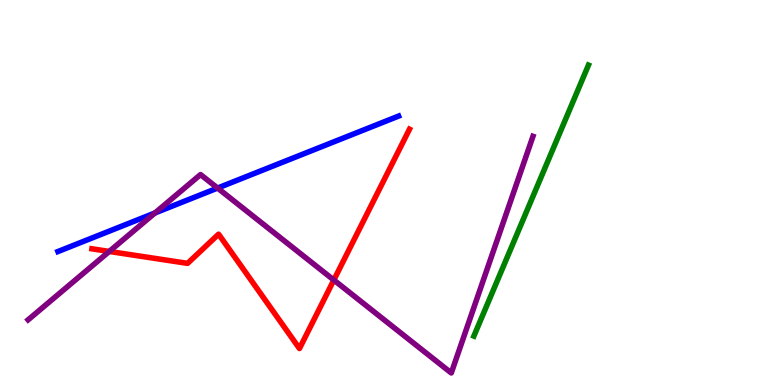[{'lines': ['blue', 'red'], 'intersections': []}, {'lines': ['green', 'red'], 'intersections': []}, {'lines': ['purple', 'red'], 'intersections': [{'x': 1.41, 'y': 3.47}, {'x': 4.31, 'y': 2.73}]}, {'lines': ['blue', 'green'], 'intersections': []}, {'lines': ['blue', 'purple'], 'intersections': [{'x': 2.0, 'y': 4.47}, {'x': 2.81, 'y': 5.12}]}, {'lines': ['green', 'purple'], 'intersections': []}]